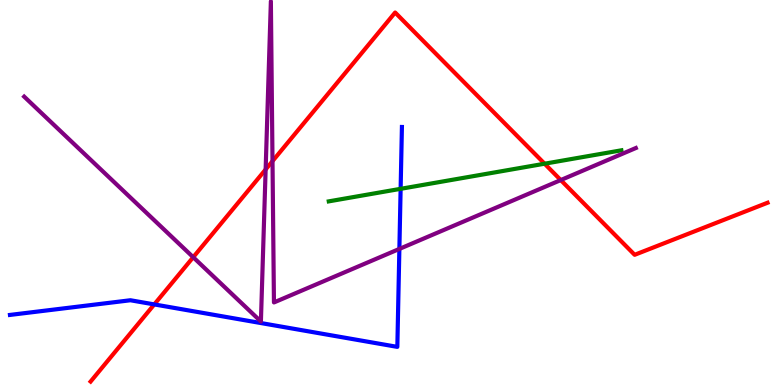[{'lines': ['blue', 'red'], 'intersections': [{'x': 1.99, 'y': 2.09}]}, {'lines': ['green', 'red'], 'intersections': [{'x': 7.03, 'y': 5.75}]}, {'lines': ['purple', 'red'], 'intersections': [{'x': 2.49, 'y': 3.32}, {'x': 3.43, 'y': 5.6}, {'x': 3.52, 'y': 5.81}, {'x': 7.24, 'y': 5.32}]}, {'lines': ['blue', 'green'], 'intersections': [{'x': 5.17, 'y': 5.1}]}, {'lines': ['blue', 'purple'], 'intersections': [{'x': 5.15, 'y': 3.53}]}, {'lines': ['green', 'purple'], 'intersections': []}]